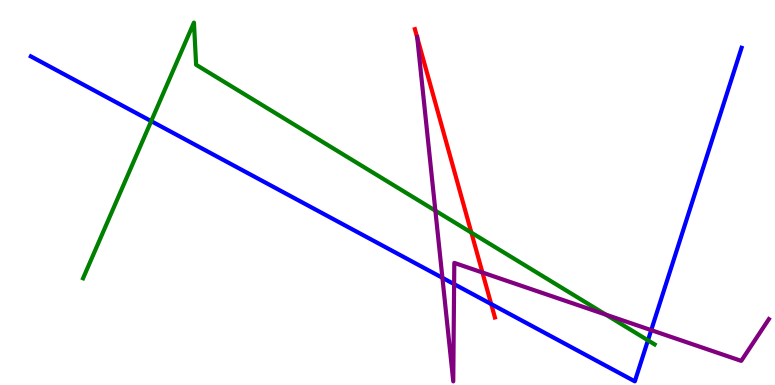[{'lines': ['blue', 'red'], 'intersections': [{'x': 6.34, 'y': 2.1}]}, {'lines': ['green', 'red'], 'intersections': [{'x': 6.08, 'y': 3.96}]}, {'lines': ['purple', 'red'], 'intersections': [{'x': 5.38, 'y': 9.02}, {'x': 6.22, 'y': 2.92}]}, {'lines': ['blue', 'green'], 'intersections': [{'x': 1.95, 'y': 6.85}, {'x': 8.36, 'y': 1.16}]}, {'lines': ['blue', 'purple'], 'intersections': [{'x': 5.71, 'y': 2.78}, {'x': 5.86, 'y': 2.62}, {'x': 8.4, 'y': 1.43}]}, {'lines': ['green', 'purple'], 'intersections': [{'x': 5.62, 'y': 4.53}, {'x': 7.82, 'y': 1.83}]}]